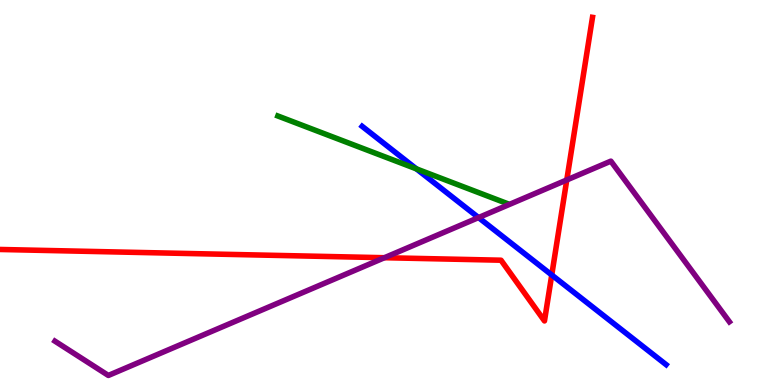[{'lines': ['blue', 'red'], 'intersections': [{'x': 7.12, 'y': 2.86}]}, {'lines': ['green', 'red'], 'intersections': []}, {'lines': ['purple', 'red'], 'intersections': [{'x': 4.96, 'y': 3.31}, {'x': 7.31, 'y': 5.33}]}, {'lines': ['blue', 'green'], 'intersections': [{'x': 5.37, 'y': 5.61}]}, {'lines': ['blue', 'purple'], 'intersections': [{'x': 6.17, 'y': 4.35}]}, {'lines': ['green', 'purple'], 'intersections': []}]